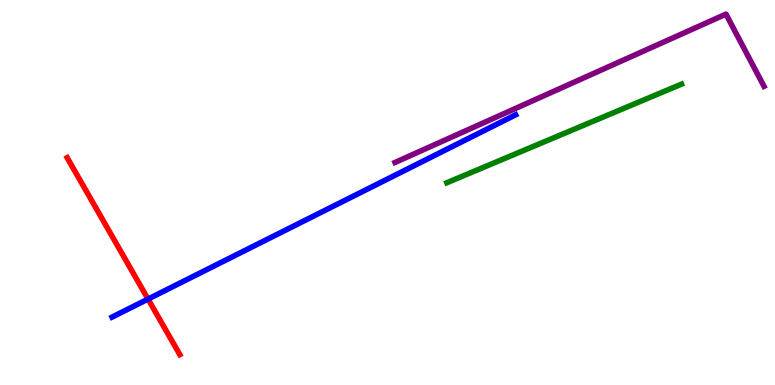[{'lines': ['blue', 'red'], 'intersections': [{'x': 1.91, 'y': 2.23}]}, {'lines': ['green', 'red'], 'intersections': []}, {'lines': ['purple', 'red'], 'intersections': []}, {'lines': ['blue', 'green'], 'intersections': []}, {'lines': ['blue', 'purple'], 'intersections': []}, {'lines': ['green', 'purple'], 'intersections': []}]